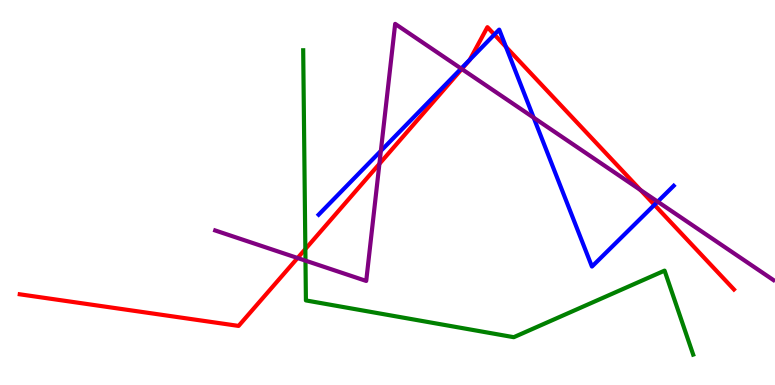[{'lines': ['blue', 'red'], 'intersections': [{'x': 6.06, 'y': 8.45}, {'x': 6.38, 'y': 9.1}, {'x': 6.53, 'y': 8.78}, {'x': 8.44, 'y': 4.68}]}, {'lines': ['green', 'red'], 'intersections': [{'x': 3.94, 'y': 3.53}]}, {'lines': ['purple', 'red'], 'intersections': [{'x': 3.84, 'y': 3.3}, {'x': 4.9, 'y': 5.74}, {'x': 5.96, 'y': 8.21}, {'x': 8.26, 'y': 5.06}]}, {'lines': ['blue', 'green'], 'intersections': []}, {'lines': ['blue', 'purple'], 'intersections': [{'x': 4.91, 'y': 6.08}, {'x': 5.95, 'y': 8.22}, {'x': 6.89, 'y': 6.94}, {'x': 8.49, 'y': 4.76}]}, {'lines': ['green', 'purple'], 'intersections': [{'x': 3.94, 'y': 3.23}]}]